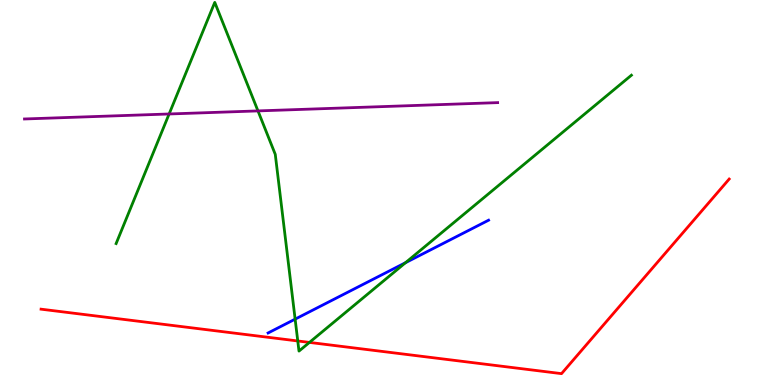[{'lines': ['blue', 'red'], 'intersections': []}, {'lines': ['green', 'red'], 'intersections': [{'x': 3.84, 'y': 1.14}, {'x': 3.99, 'y': 1.11}]}, {'lines': ['purple', 'red'], 'intersections': []}, {'lines': ['blue', 'green'], 'intersections': [{'x': 3.81, 'y': 1.71}, {'x': 5.23, 'y': 3.18}]}, {'lines': ['blue', 'purple'], 'intersections': []}, {'lines': ['green', 'purple'], 'intersections': [{'x': 2.18, 'y': 7.04}, {'x': 3.33, 'y': 7.12}]}]